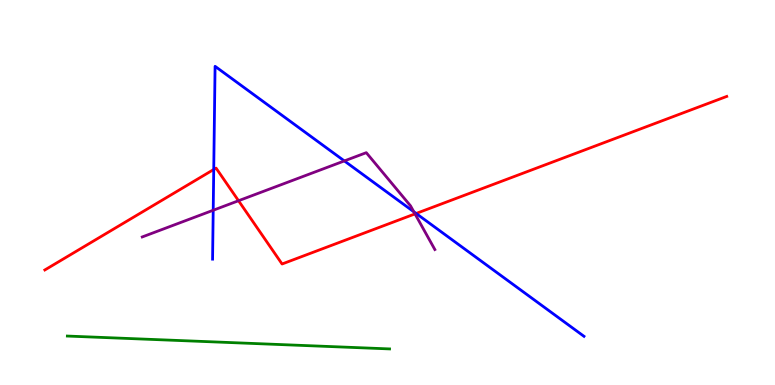[{'lines': ['blue', 'red'], 'intersections': [{'x': 2.76, 'y': 5.6}, {'x': 5.37, 'y': 4.46}]}, {'lines': ['green', 'red'], 'intersections': []}, {'lines': ['purple', 'red'], 'intersections': [{'x': 3.08, 'y': 4.79}, {'x': 5.35, 'y': 4.44}]}, {'lines': ['blue', 'green'], 'intersections': []}, {'lines': ['blue', 'purple'], 'intersections': [{'x': 2.75, 'y': 4.54}, {'x': 4.44, 'y': 5.82}, {'x': 5.34, 'y': 4.5}]}, {'lines': ['green', 'purple'], 'intersections': []}]